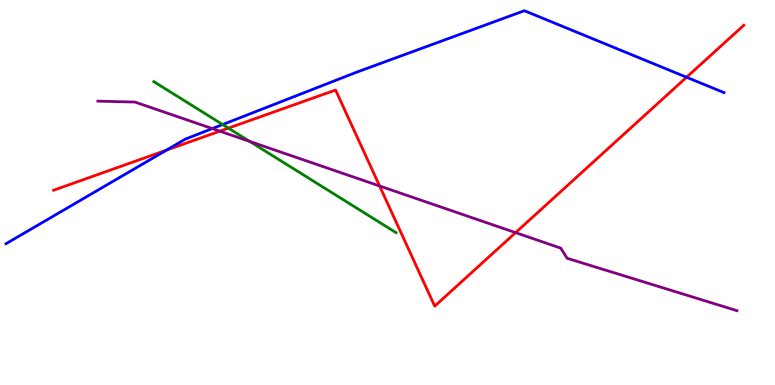[{'lines': ['blue', 'red'], 'intersections': [{'x': 2.15, 'y': 6.1}, {'x': 8.86, 'y': 7.99}]}, {'lines': ['green', 'red'], 'intersections': [{'x': 2.95, 'y': 6.67}]}, {'lines': ['purple', 'red'], 'intersections': [{'x': 2.84, 'y': 6.59}, {'x': 4.9, 'y': 5.17}, {'x': 6.65, 'y': 3.96}]}, {'lines': ['blue', 'green'], 'intersections': [{'x': 2.87, 'y': 6.77}]}, {'lines': ['blue', 'purple'], 'intersections': [{'x': 2.74, 'y': 6.66}]}, {'lines': ['green', 'purple'], 'intersections': [{'x': 3.22, 'y': 6.33}]}]